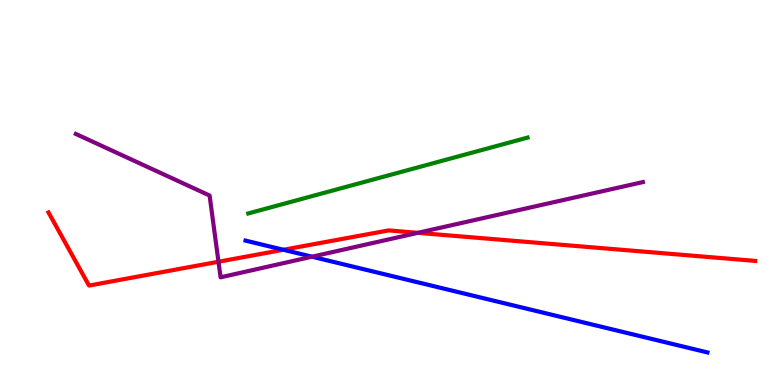[{'lines': ['blue', 'red'], 'intersections': [{'x': 3.66, 'y': 3.51}]}, {'lines': ['green', 'red'], 'intersections': []}, {'lines': ['purple', 'red'], 'intersections': [{'x': 2.82, 'y': 3.2}, {'x': 5.39, 'y': 3.95}]}, {'lines': ['blue', 'green'], 'intersections': []}, {'lines': ['blue', 'purple'], 'intersections': [{'x': 4.03, 'y': 3.33}]}, {'lines': ['green', 'purple'], 'intersections': []}]